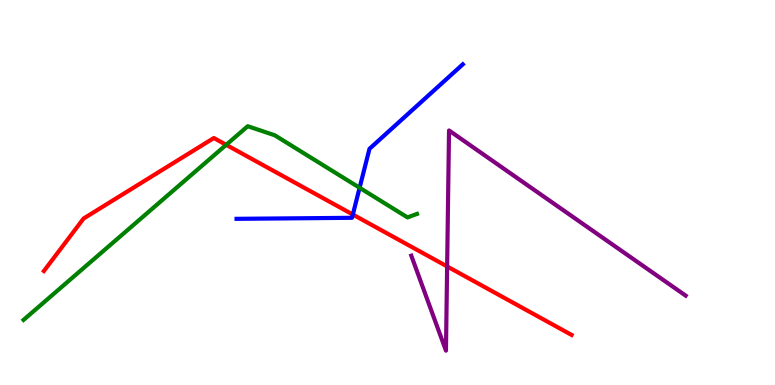[{'lines': ['blue', 'red'], 'intersections': [{'x': 4.55, 'y': 4.43}]}, {'lines': ['green', 'red'], 'intersections': [{'x': 2.92, 'y': 6.24}]}, {'lines': ['purple', 'red'], 'intersections': [{'x': 5.77, 'y': 3.08}]}, {'lines': ['blue', 'green'], 'intersections': [{'x': 4.64, 'y': 5.12}]}, {'lines': ['blue', 'purple'], 'intersections': []}, {'lines': ['green', 'purple'], 'intersections': []}]